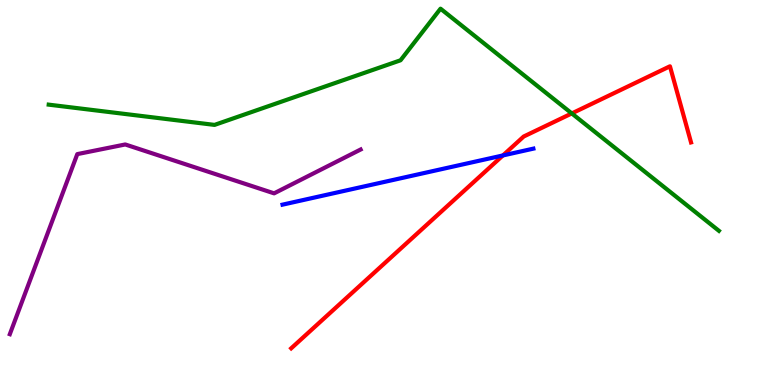[{'lines': ['blue', 'red'], 'intersections': [{'x': 6.49, 'y': 5.96}]}, {'lines': ['green', 'red'], 'intersections': [{'x': 7.38, 'y': 7.05}]}, {'lines': ['purple', 'red'], 'intersections': []}, {'lines': ['blue', 'green'], 'intersections': []}, {'lines': ['blue', 'purple'], 'intersections': []}, {'lines': ['green', 'purple'], 'intersections': []}]